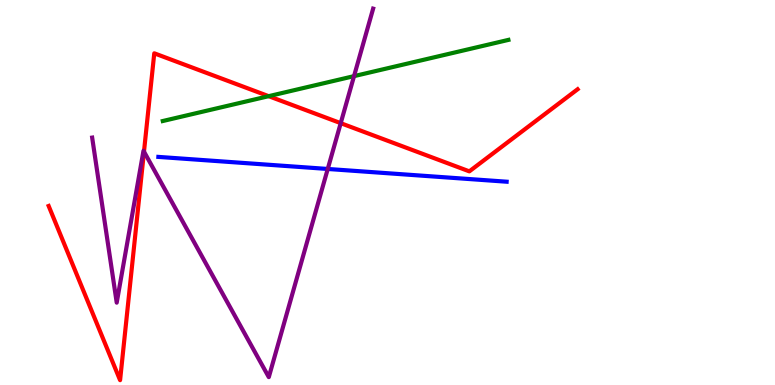[{'lines': ['blue', 'red'], 'intersections': []}, {'lines': ['green', 'red'], 'intersections': [{'x': 3.47, 'y': 7.5}]}, {'lines': ['purple', 'red'], 'intersections': [{'x': 1.86, 'y': 6.06}, {'x': 4.4, 'y': 6.8}]}, {'lines': ['blue', 'green'], 'intersections': []}, {'lines': ['blue', 'purple'], 'intersections': [{'x': 4.23, 'y': 5.61}]}, {'lines': ['green', 'purple'], 'intersections': [{'x': 4.57, 'y': 8.02}]}]